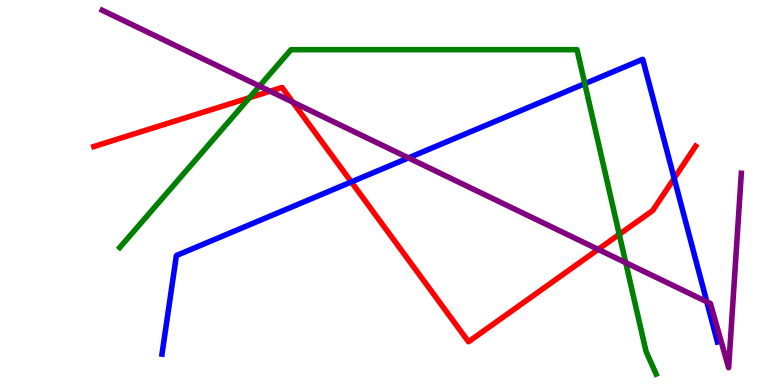[{'lines': ['blue', 'red'], 'intersections': [{'x': 4.53, 'y': 5.27}, {'x': 8.7, 'y': 5.37}]}, {'lines': ['green', 'red'], 'intersections': [{'x': 3.22, 'y': 7.46}, {'x': 7.99, 'y': 3.91}]}, {'lines': ['purple', 'red'], 'intersections': [{'x': 3.49, 'y': 7.63}, {'x': 3.78, 'y': 7.35}, {'x': 7.72, 'y': 3.52}]}, {'lines': ['blue', 'green'], 'intersections': [{'x': 7.55, 'y': 7.83}]}, {'lines': ['blue', 'purple'], 'intersections': [{'x': 5.27, 'y': 5.9}, {'x': 9.12, 'y': 2.16}]}, {'lines': ['green', 'purple'], 'intersections': [{'x': 3.35, 'y': 7.76}, {'x': 8.07, 'y': 3.18}]}]